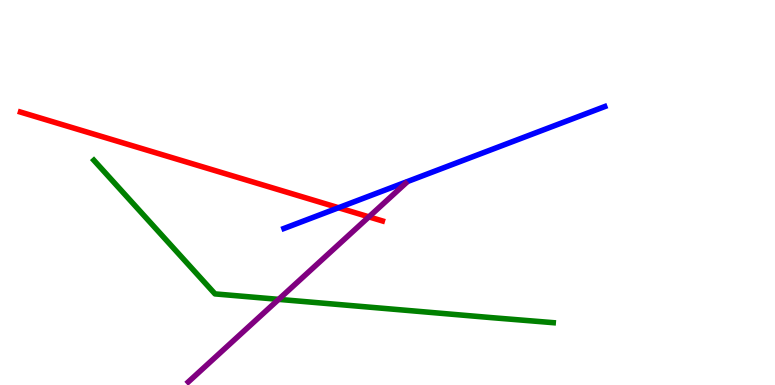[{'lines': ['blue', 'red'], 'intersections': [{'x': 4.37, 'y': 4.6}]}, {'lines': ['green', 'red'], 'intersections': []}, {'lines': ['purple', 'red'], 'intersections': [{'x': 4.76, 'y': 4.37}]}, {'lines': ['blue', 'green'], 'intersections': []}, {'lines': ['blue', 'purple'], 'intersections': []}, {'lines': ['green', 'purple'], 'intersections': [{'x': 3.6, 'y': 2.22}]}]